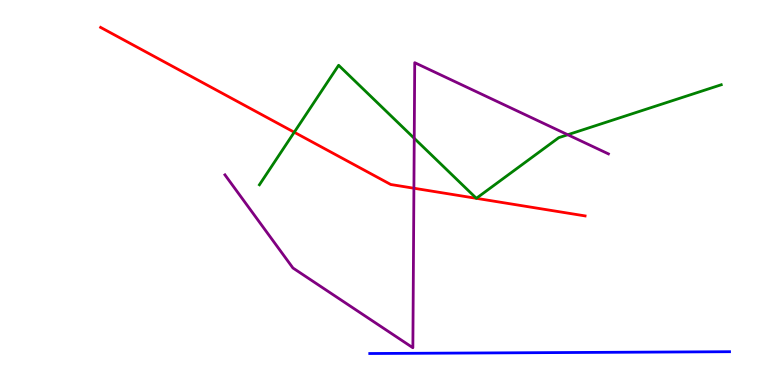[{'lines': ['blue', 'red'], 'intersections': []}, {'lines': ['green', 'red'], 'intersections': [{'x': 3.8, 'y': 6.57}]}, {'lines': ['purple', 'red'], 'intersections': [{'x': 5.34, 'y': 5.11}]}, {'lines': ['blue', 'green'], 'intersections': []}, {'lines': ['blue', 'purple'], 'intersections': []}, {'lines': ['green', 'purple'], 'intersections': [{'x': 5.34, 'y': 6.41}, {'x': 7.33, 'y': 6.5}]}]